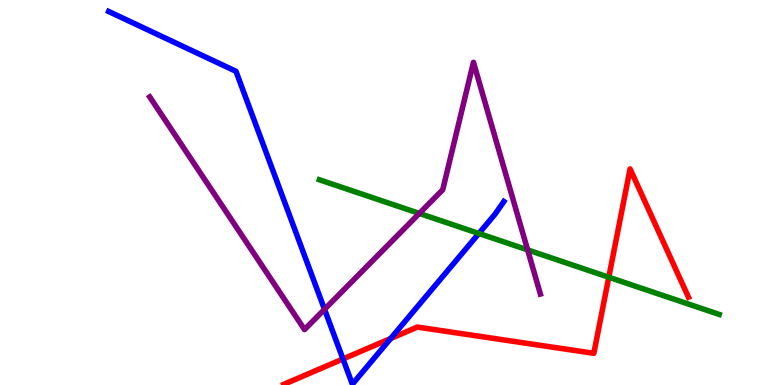[{'lines': ['blue', 'red'], 'intersections': [{'x': 4.43, 'y': 0.676}, {'x': 5.04, 'y': 1.21}]}, {'lines': ['green', 'red'], 'intersections': [{'x': 7.86, 'y': 2.8}]}, {'lines': ['purple', 'red'], 'intersections': []}, {'lines': ['blue', 'green'], 'intersections': [{'x': 6.18, 'y': 3.94}]}, {'lines': ['blue', 'purple'], 'intersections': [{'x': 4.19, 'y': 1.97}]}, {'lines': ['green', 'purple'], 'intersections': [{'x': 5.41, 'y': 4.46}, {'x': 6.81, 'y': 3.51}]}]